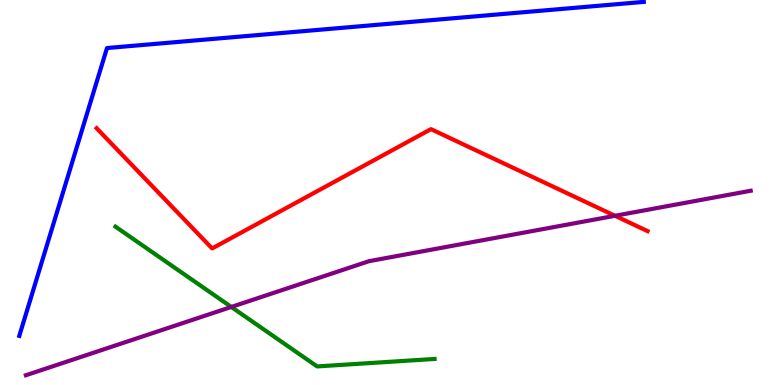[{'lines': ['blue', 'red'], 'intersections': []}, {'lines': ['green', 'red'], 'intersections': []}, {'lines': ['purple', 'red'], 'intersections': [{'x': 7.94, 'y': 4.4}]}, {'lines': ['blue', 'green'], 'intersections': []}, {'lines': ['blue', 'purple'], 'intersections': []}, {'lines': ['green', 'purple'], 'intersections': [{'x': 2.98, 'y': 2.03}]}]